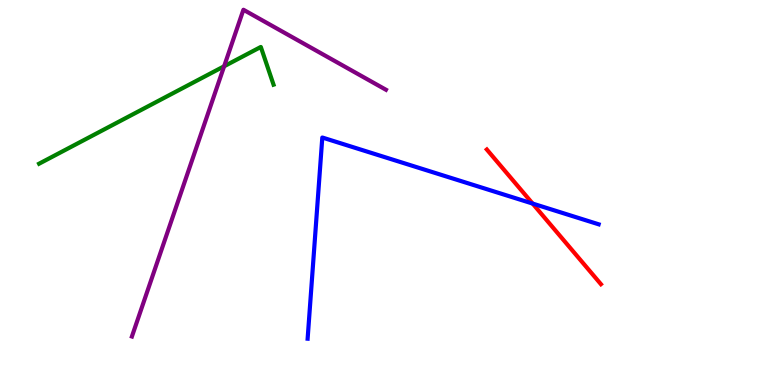[{'lines': ['blue', 'red'], 'intersections': [{'x': 6.87, 'y': 4.71}]}, {'lines': ['green', 'red'], 'intersections': []}, {'lines': ['purple', 'red'], 'intersections': []}, {'lines': ['blue', 'green'], 'intersections': []}, {'lines': ['blue', 'purple'], 'intersections': []}, {'lines': ['green', 'purple'], 'intersections': [{'x': 2.89, 'y': 8.28}]}]